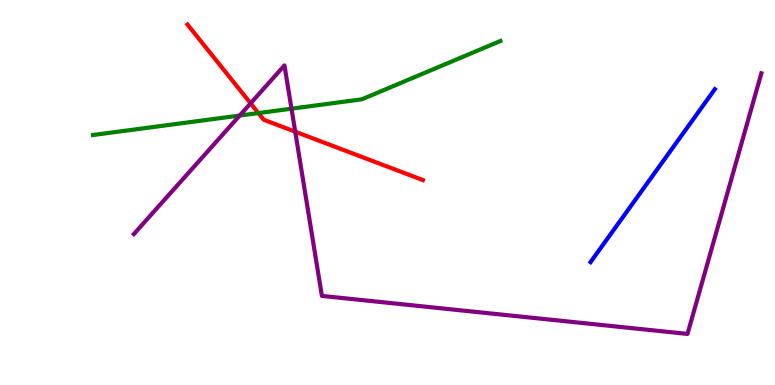[{'lines': ['blue', 'red'], 'intersections': []}, {'lines': ['green', 'red'], 'intersections': [{'x': 3.33, 'y': 7.06}]}, {'lines': ['purple', 'red'], 'intersections': [{'x': 3.23, 'y': 7.32}, {'x': 3.81, 'y': 6.58}]}, {'lines': ['blue', 'green'], 'intersections': []}, {'lines': ['blue', 'purple'], 'intersections': []}, {'lines': ['green', 'purple'], 'intersections': [{'x': 3.09, 'y': 7.0}, {'x': 3.76, 'y': 7.18}]}]